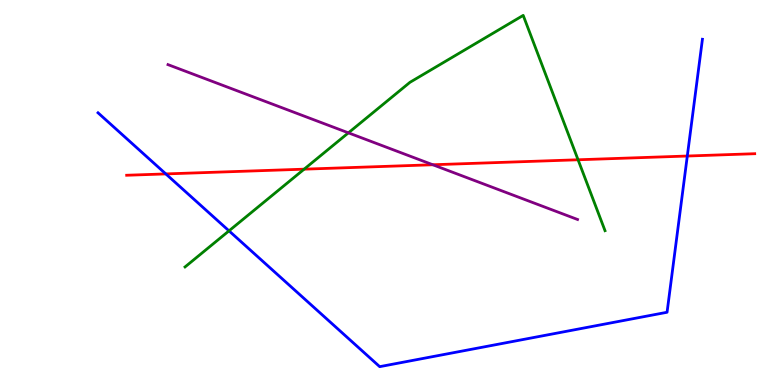[{'lines': ['blue', 'red'], 'intersections': [{'x': 2.14, 'y': 5.48}, {'x': 8.87, 'y': 5.95}]}, {'lines': ['green', 'red'], 'intersections': [{'x': 3.92, 'y': 5.61}, {'x': 7.46, 'y': 5.85}]}, {'lines': ['purple', 'red'], 'intersections': [{'x': 5.58, 'y': 5.72}]}, {'lines': ['blue', 'green'], 'intersections': [{'x': 2.95, 'y': 4.0}]}, {'lines': ['blue', 'purple'], 'intersections': []}, {'lines': ['green', 'purple'], 'intersections': [{'x': 4.5, 'y': 6.55}]}]